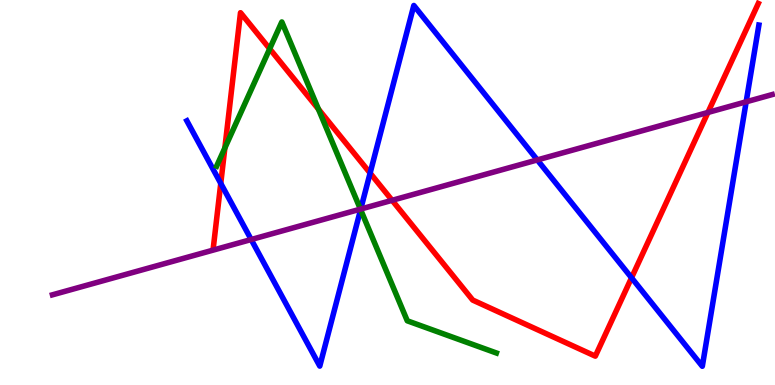[{'lines': ['blue', 'red'], 'intersections': [{'x': 2.85, 'y': 5.24}, {'x': 4.78, 'y': 5.5}, {'x': 8.15, 'y': 2.79}]}, {'lines': ['green', 'red'], 'intersections': [{'x': 2.9, 'y': 6.16}, {'x': 3.48, 'y': 8.73}, {'x': 4.11, 'y': 7.17}]}, {'lines': ['purple', 'red'], 'intersections': [{'x': 5.06, 'y': 4.8}, {'x': 9.13, 'y': 7.08}]}, {'lines': ['blue', 'green'], 'intersections': [{'x': 4.65, 'y': 4.56}]}, {'lines': ['blue', 'purple'], 'intersections': [{'x': 3.24, 'y': 3.78}, {'x': 4.65, 'y': 4.57}, {'x': 6.93, 'y': 5.85}, {'x': 9.63, 'y': 7.36}]}, {'lines': ['green', 'purple'], 'intersections': [{'x': 4.65, 'y': 4.57}]}]